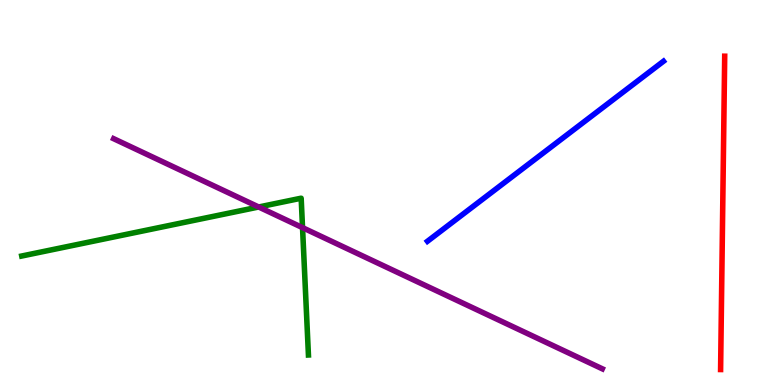[{'lines': ['blue', 'red'], 'intersections': []}, {'lines': ['green', 'red'], 'intersections': []}, {'lines': ['purple', 'red'], 'intersections': []}, {'lines': ['blue', 'green'], 'intersections': []}, {'lines': ['blue', 'purple'], 'intersections': []}, {'lines': ['green', 'purple'], 'intersections': [{'x': 3.34, 'y': 4.62}, {'x': 3.9, 'y': 4.09}]}]